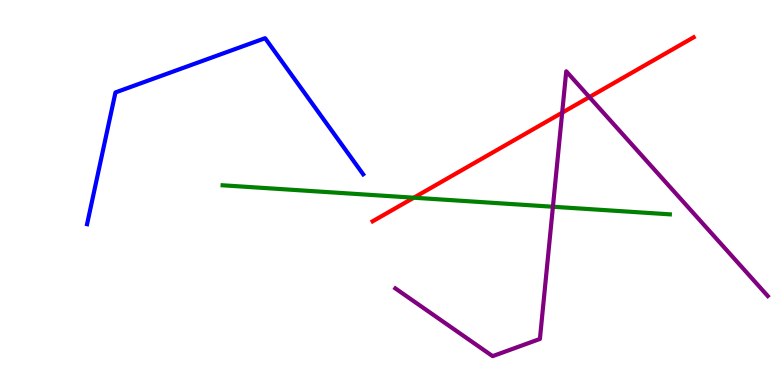[{'lines': ['blue', 'red'], 'intersections': []}, {'lines': ['green', 'red'], 'intersections': [{'x': 5.34, 'y': 4.86}]}, {'lines': ['purple', 'red'], 'intersections': [{'x': 7.25, 'y': 7.07}, {'x': 7.6, 'y': 7.48}]}, {'lines': ['blue', 'green'], 'intersections': []}, {'lines': ['blue', 'purple'], 'intersections': []}, {'lines': ['green', 'purple'], 'intersections': [{'x': 7.13, 'y': 4.63}]}]